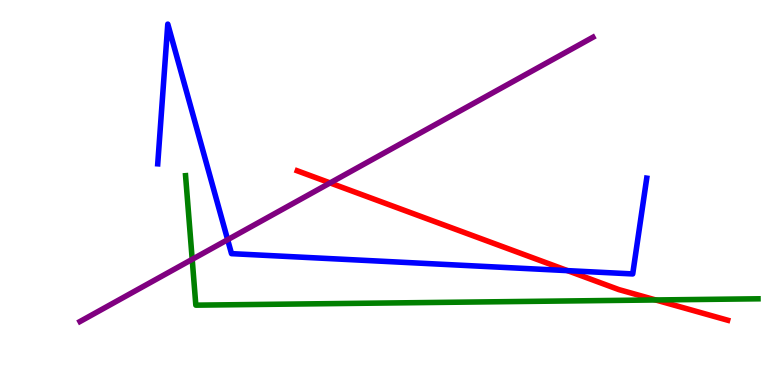[{'lines': ['blue', 'red'], 'intersections': [{'x': 7.32, 'y': 2.97}]}, {'lines': ['green', 'red'], 'intersections': [{'x': 8.46, 'y': 2.21}]}, {'lines': ['purple', 'red'], 'intersections': [{'x': 4.26, 'y': 5.25}]}, {'lines': ['blue', 'green'], 'intersections': []}, {'lines': ['blue', 'purple'], 'intersections': [{'x': 2.94, 'y': 3.77}]}, {'lines': ['green', 'purple'], 'intersections': [{'x': 2.48, 'y': 3.26}]}]